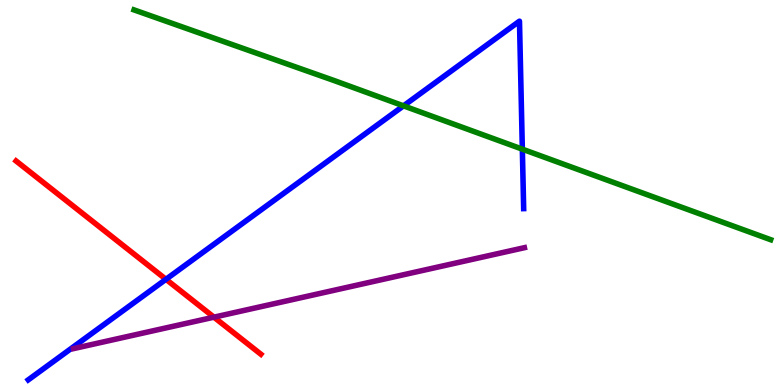[{'lines': ['blue', 'red'], 'intersections': [{'x': 2.14, 'y': 2.75}]}, {'lines': ['green', 'red'], 'intersections': []}, {'lines': ['purple', 'red'], 'intersections': [{'x': 2.76, 'y': 1.76}]}, {'lines': ['blue', 'green'], 'intersections': [{'x': 5.21, 'y': 7.25}, {'x': 6.74, 'y': 6.13}]}, {'lines': ['blue', 'purple'], 'intersections': []}, {'lines': ['green', 'purple'], 'intersections': []}]